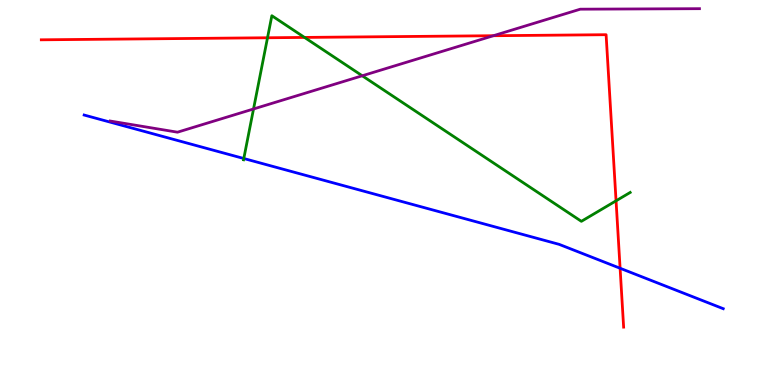[{'lines': ['blue', 'red'], 'intersections': [{'x': 8.0, 'y': 3.03}]}, {'lines': ['green', 'red'], 'intersections': [{'x': 3.45, 'y': 9.02}, {'x': 3.93, 'y': 9.03}, {'x': 7.95, 'y': 4.78}]}, {'lines': ['purple', 'red'], 'intersections': [{'x': 6.37, 'y': 9.07}]}, {'lines': ['blue', 'green'], 'intersections': [{'x': 3.15, 'y': 5.88}]}, {'lines': ['blue', 'purple'], 'intersections': []}, {'lines': ['green', 'purple'], 'intersections': [{'x': 3.27, 'y': 7.17}, {'x': 4.67, 'y': 8.03}]}]